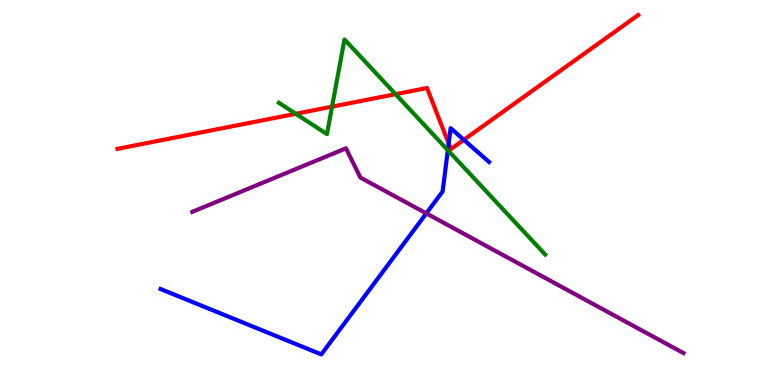[{'lines': ['blue', 'red'], 'intersections': [{'x': 5.79, 'y': 6.27}, {'x': 5.99, 'y': 6.37}]}, {'lines': ['green', 'red'], 'intersections': [{'x': 3.82, 'y': 7.04}, {'x': 4.28, 'y': 7.23}, {'x': 5.1, 'y': 7.55}]}, {'lines': ['purple', 'red'], 'intersections': []}, {'lines': ['blue', 'green'], 'intersections': [{'x': 5.78, 'y': 6.1}]}, {'lines': ['blue', 'purple'], 'intersections': [{'x': 5.5, 'y': 4.46}]}, {'lines': ['green', 'purple'], 'intersections': []}]